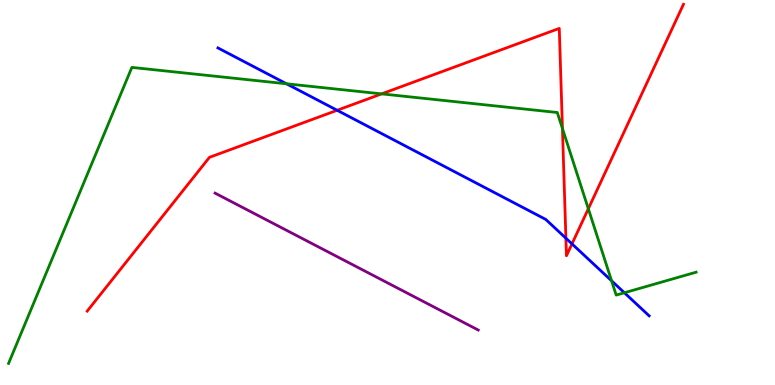[{'lines': ['blue', 'red'], 'intersections': [{'x': 4.35, 'y': 7.14}, {'x': 7.3, 'y': 3.81}, {'x': 7.38, 'y': 3.67}]}, {'lines': ['green', 'red'], 'intersections': [{'x': 4.92, 'y': 7.56}, {'x': 7.26, 'y': 6.66}, {'x': 7.59, 'y': 4.58}]}, {'lines': ['purple', 'red'], 'intersections': []}, {'lines': ['blue', 'green'], 'intersections': [{'x': 3.7, 'y': 7.82}, {'x': 7.89, 'y': 2.71}, {'x': 8.06, 'y': 2.4}]}, {'lines': ['blue', 'purple'], 'intersections': []}, {'lines': ['green', 'purple'], 'intersections': []}]